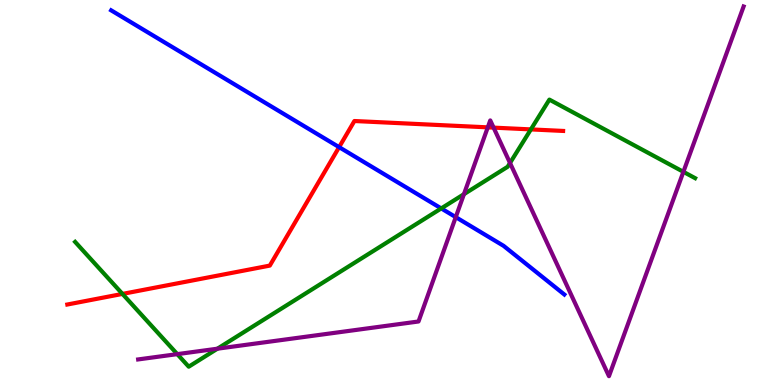[{'lines': ['blue', 'red'], 'intersections': [{'x': 4.38, 'y': 6.18}]}, {'lines': ['green', 'red'], 'intersections': [{'x': 1.58, 'y': 2.37}, {'x': 6.85, 'y': 6.64}]}, {'lines': ['purple', 'red'], 'intersections': [{'x': 6.29, 'y': 6.69}, {'x': 6.37, 'y': 6.68}]}, {'lines': ['blue', 'green'], 'intersections': [{'x': 5.69, 'y': 4.59}]}, {'lines': ['blue', 'purple'], 'intersections': [{'x': 5.88, 'y': 4.36}]}, {'lines': ['green', 'purple'], 'intersections': [{'x': 2.29, 'y': 0.802}, {'x': 2.81, 'y': 0.943}, {'x': 5.99, 'y': 4.96}, {'x': 6.58, 'y': 5.77}, {'x': 8.82, 'y': 5.54}]}]